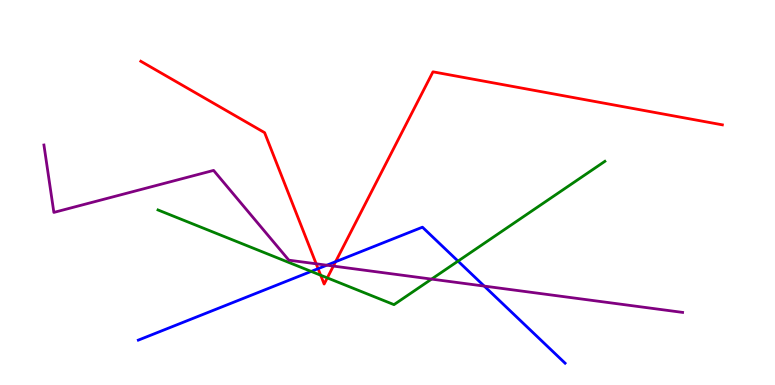[{'lines': ['blue', 'red'], 'intersections': [{'x': 4.1, 'y': 3.02}, {'x': 4.33, 'y': 3.2}]}, {'lines': ['green', 'red'], 'intersections': [{'x': 4.14, 'y': 2.85}, {'x': 4.22, 'y': 2.78}]}, {'lines': ['purple', 'red'], 'intersections': [{'x': 4.08, 'y': 3.15}, {'x': 4.3, 'y': 3.09}]}, {'lines': ['blue', 'green'], 'intersections': [{'x': 4.02, 'y': 2.95}, {'x': 5.91, 'y': 3.22}]}, {'lines': ['blue', 'purple'], 'intersections': [{'x': 4.22, 'y': 3.11}, {'x': 6.25, 'y': 2.57}]}, {'lines': ['green', 'purple'], 'intersections': [{'x': 5.57, 'y': 2.75}]}]